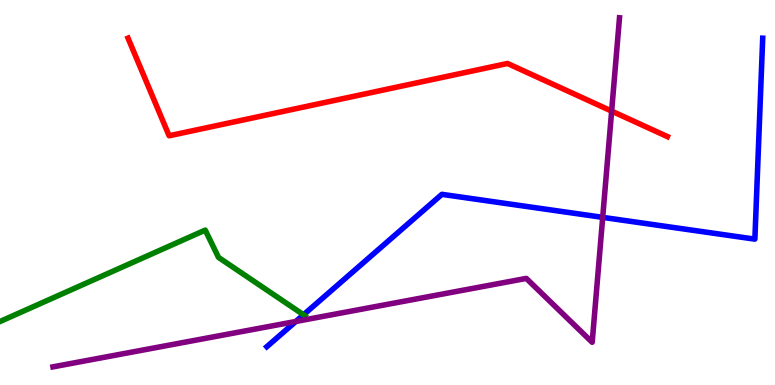[{'lines': ['blue', 'red'], 'intersections': []}, {'lines': ['green', 'red'], 'intersections': []}, {'lines': ['purple', 'red'], 'intersections': [{'x': 7.89, 'y': 7.11}]}, {'lines': ['blue', 'green'], 'intersections': [{'x': 3.92, 'y': 1.82}]}, {'lines': ['blue', 'purple'], 'intersections': [{'x': 3.82, 'y': 1.65}, {'x': 7.78, 'y': 4.35}]}, {'lines': ['green', 'purple'], 'intersections': []}]